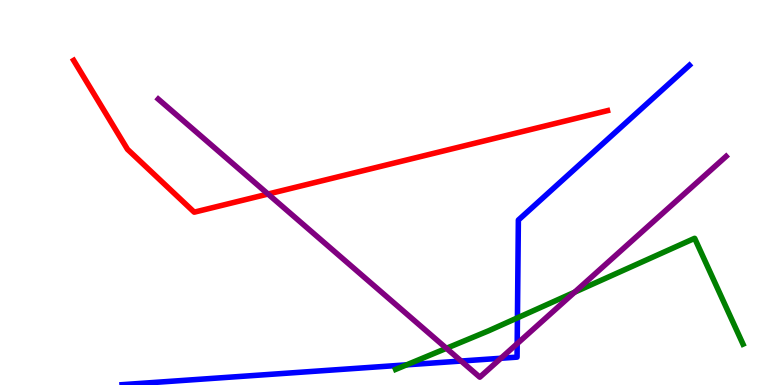[{'lines': ['blue', 'red'], 'intersections': []}, {'lines': ['green', 'red'], 'intersections': []}, {'lines': ['purple', 'red'], 'intersections': [{'x': 3.46, 'y': 4.96}]}, {'lines': ['blue', 'green'], 'intersections': [{'x': 5.25, 'y': 0.524}, {'x': 6.68, 'y': 1.74}]}, {'lines': ['blue', 'purple'], 'intersections': [{'x': 5.95, 'y': 0.622}, {'x': 6.46, 'y': 0.694}, {'x': 6.67, 'y': 1.07}]}, {'lines': ['green', 'purple'], 'intersections': [{'x': 5.76, 'y': 0.953}, {'x': 7.41, 'y': 2.41}]}]